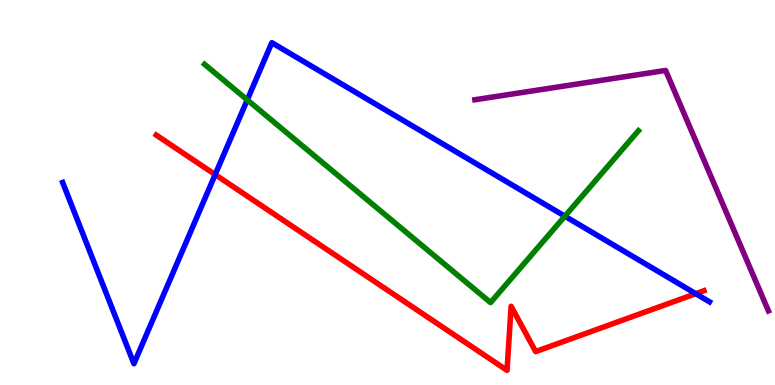[{'lines': ['blue', 'red'], 'intersections': [{'x': 2.78, 'y': 5.47}, {'x': 8.98, 'y': 2.37}]}, {'lines': ['green', 'red'], 'intersections': []}, {'lines': ['purple', 'red'], 'intersections': []}, {'lines': ['blue', 'green'], 'intersections': [{'x': 3.19, 'y': 7.41}, {'x': 7.29, 'y': 4.38}]}, {'lines': ['blue', 'purple'], 'intersections': []}, {'lines': ['green', 'purple'], 'intersections': []}]